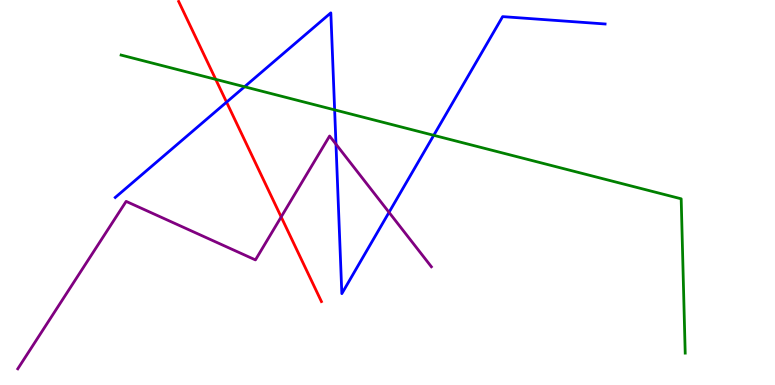[{'lines': ['blue', 'red'], 'intersections': [{'x': 2.92, 'y': 7.35}]}, {'lines': ['green', 'red'], 'intersections': [{'x': 2.78, 'y': 7.94}]}, {'lines': ['purple', 'red'], 'intersections': [{'x': 3.63, 'y': 4.37}]}, {'lines': ['blue', 'green'], 'intersections': [{'x': 3.16, 'y': 7.75}, {'x': 4.32, 'y': 7.15}, {'x': 5.6, 'y': 6.49}]}, {'lines': ['blue', 'purple'], 'intersections': [{'x': 4.34, 'y': 6.25}, {'x': 5.02, 'y': 4.48}]}, {'lines': ['green', 'purple'], 'intersections': []}]